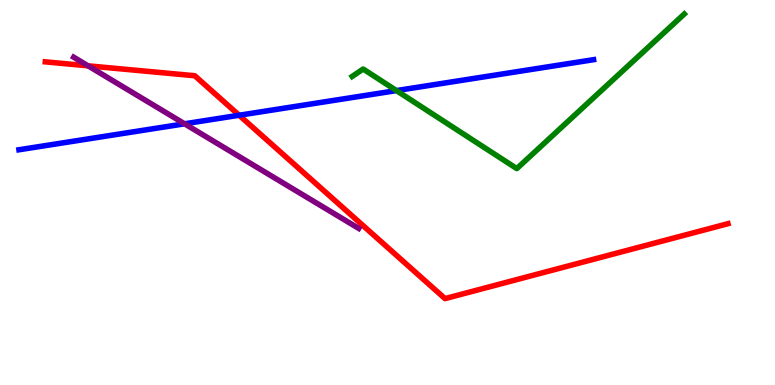[{'lines': ['blue', 'red'], 'intersections': [{'x': 3.09, 'y': 7.01}]}, {'lines': ['green', 'red'], 'intersections': []}, {'lines': ['purple', 'red'], 'intersections': [{'x': 1.14, 'y': 8.29}]}, {'lines': ['blue', 'green'], 'intersections': [{'x': 5.12, 'y': 7.65}]}, {'lines': ['blue', 'purple'], 'intersections': [{'x': 2.38, 'y': 6.78}]}, {'lines': ['green', 'purple'], 'intersections': []}]